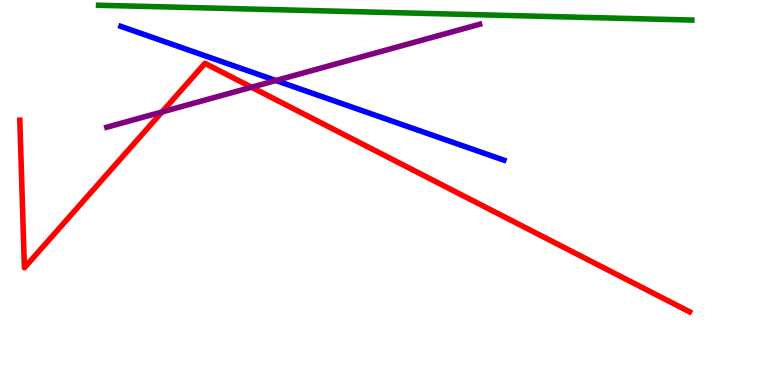[{'lines': ['blue', 'red'], 'intersections': []}, {'lines': ['green', 'red'], 'intersections': []}, {'lines': ['purple', 'red'], 'intersections': [{'x': 2.09, 'y': 7.09}, {'x': 3.25, 'y': 7.73}]}, {'lines': ['blue', 'green'], 'intersections': []}, {'lines': ['blue', 'purple'], 'intersections': [{'x': 3.56, 'y': 7.91}]}, {'lines': ['green', 'purple'], 'intersections': []}]